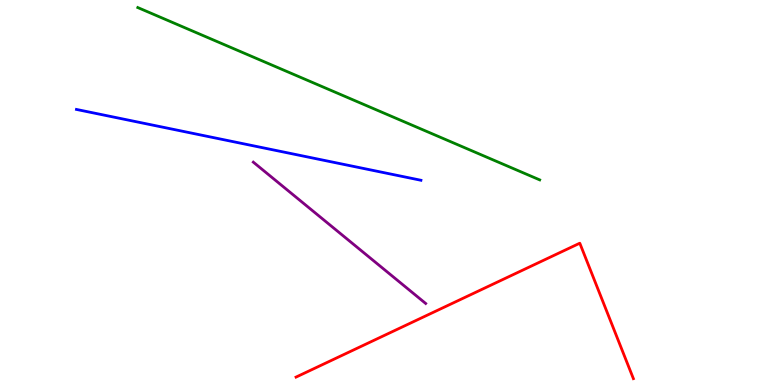[{'lines': ['blue', 'red'], 'intersections': []}, {'lines': ['green', 'red'], 'intersections': []}, {'lines': ['purple', 'red'], 'intersections': []}, {'lines': ['blue', 'green'], 'intersections': []}, {'lines': ['blue', 'purple'], 'intersections': []}, {'lines': ['green', 'purple'], 'intersections': []}]